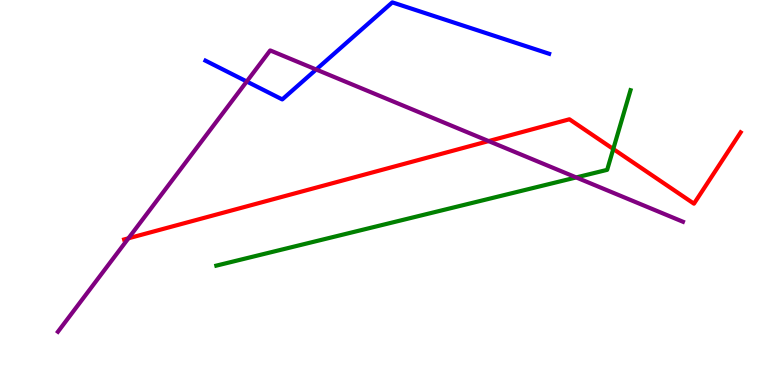[{'lines': ['blue', 'red'], 'intersections': []}, {'lines': ['green', 'red'], 'intersections': [{'x': 7.91, 'y': 6.13}]}, {'lines': ['purple', 'red'], 'intersections': [{'x': 1.66, 'y': 3.81}, {'x': 6.3, 'y': 6.34}]}, {'lines': ['blue', 'green'], 'intersections': []}, {'lines': ['blue', 'purple'], 'intersections': [{'x': 3.18, 'y': 7.88}, {'x': 4.08, 'y': 8.19}]}, {'lines': ['green', 'purple'], 'intersections': [{'x': 7.43, 'y': 5.39}]}]